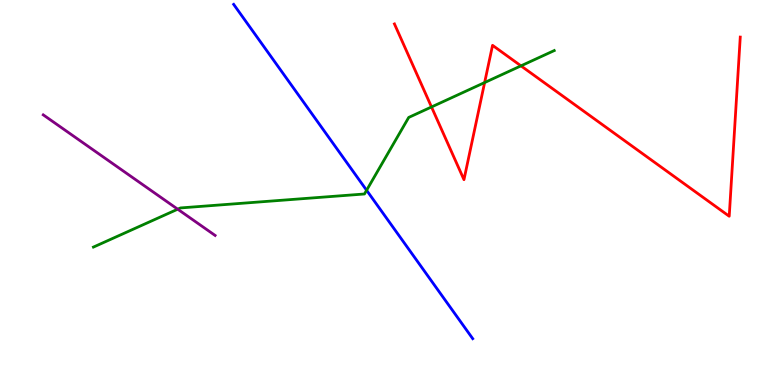[{'lines': ['blue', 'red'], 'intersections': []}, {'lines': ['green', 'red'], 'intersections': [{'x': 5.57, 'y': 7.22}, {'x': 6.25, 'y': 7.86}, {'x': 6.72, 'y': 8.29}]}, {'lines': ['purple', 'red'], 'intersections': []}, {'lines': ['blue', 'green'], 'intersections': [{'x': 4.73, 'y': 5.06}]}, {'lines': ['blue', 'purple'], 'intersections': []}, {'lines': ['green', 'purple'], 'intersections': [{'x': 2.29, 'y': 4.57}]}]